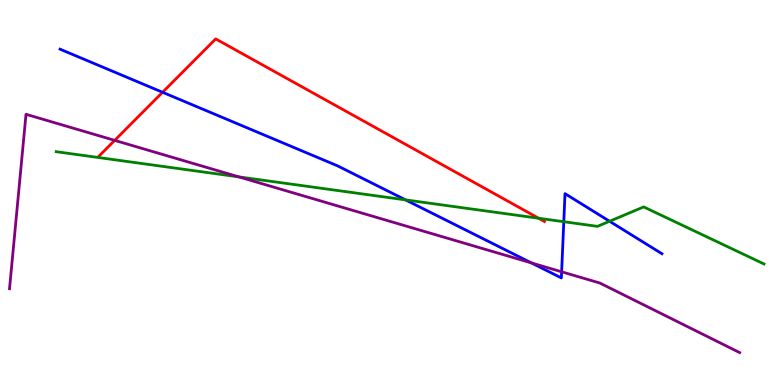[{'lines': ['blue', 'red'], 'intersections': [{'x': 2.1, 'y': 7.6}]}, {'lines': ['green', 'red'], 'intersections': [{'x': 6.95, 'y': 4.33}]}, {'lines': ['purple', 'red'], 'intersections': [{'x': 1.48, 'y': 6.35}]}, {'lines': ['blue', 'green'], 'intersections': [{'x': 5.23, 'y': 4.81}, {'x': 7.27, 'y': 4.24}, {'x': 7.87, 'y': 4.25}]}, {'lines': ['blue', 'purple'], 'intersections': [{'x': 6.86, 'y': 3.17}, {'x': 7.25, 'y': 2.94}]}, {'lines': ['green', 'purple'], 'intersections': [{'x': 3.08, 'y': 5.41}]}]